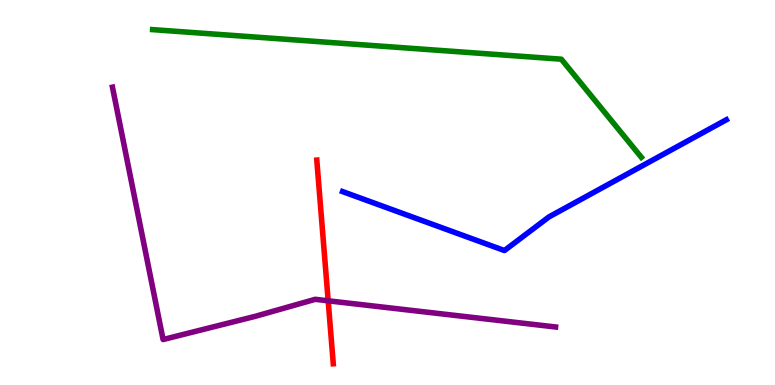[{'lines': ['blue', 'red'], 'intersections': []}, {'lines': ['green', 'red'], 'intersections': []}, {'lines': ['purple', 'red'], 'intersections': [{'x': 4.23, 'y': 2.19}]}, {'lines': ['blue', 'green'], 'intersections': []}, {'lines': ['blue', 'purple'], 'intersections': []}, {'lines': ['green', 'purple'], 'intersections': []}]